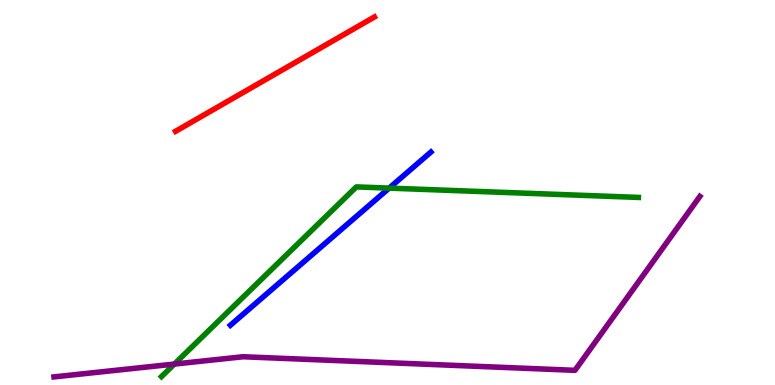[{'lines': ['blue', 'red'], 'intersections': []}, {'lines': ['green', 'red'], 'intersections': []}, {'lines': ['purple', 'red'], 'intersections': []}, {'lines': ['blue', 'green'], 'intersections': [{'x': 5.02, 'y': 5.11}]}, {'lines': ['blue', 'purple'], 'intersections': []}, {'lines': ['green', 'purple'], 'intersections': [{'x': 2.25, 'y': 0.544}]}]